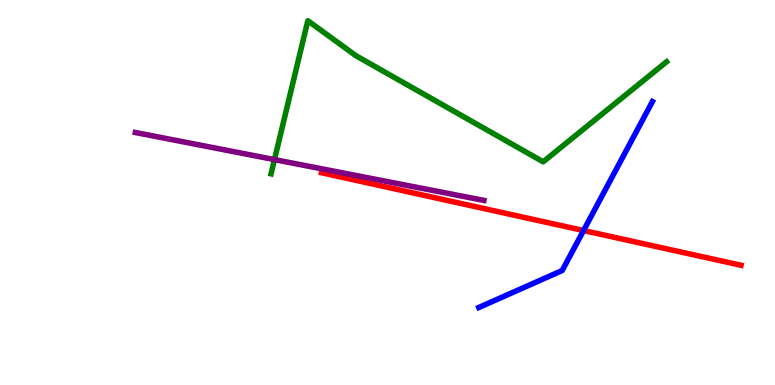[{'lines': ['blue', 'red'], 'intersections': [{'x': 7.53, 'y': 4.01}]}, {'lines': ['green', 'red'], 'intersections': []}, {'lines': ['purple', 'red'], 'intersections': []}, {'lines': ['blue', 'green'], 'intersections': []}, {'lines': ['blue', 'purple'], 'intersections': []}, {'lines': ['green', 'purple'], 'intersections': [{'x': 3.54, 'y': 5.85}]}]